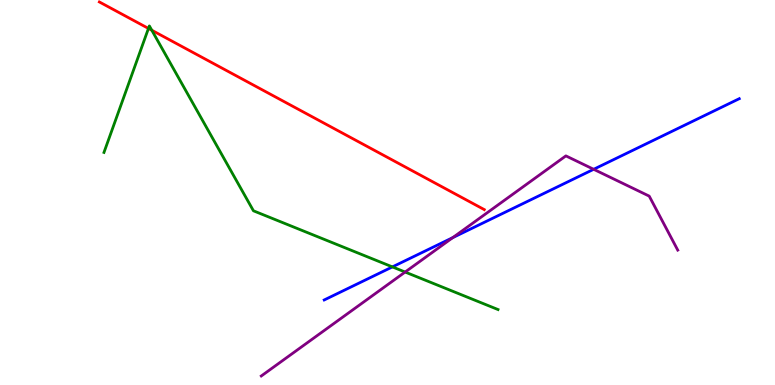[{'lines': ['blue', 'red'], 'intersections': []}, {'lines': ['green', 'red'], 'intersections': [{'x': 1.92, 'y': 9.26}, {'x': 1.96, 'y': 9.21}]}, {'lines': ['purple', 'red'], 'intersections': []}, {'lines': ['blue', 'green'], 'intersections': [{'x': 5.06, 'y': 3.07}]}, {'lines': ['blue', 'purple'], 'intersections': [{'x': 5.84, 'y': 3.83}, {'x': 7.66, 'y': 5.6}]}, {'lines': ['green', 'purple'], 'intersections': [{'x': 5.23, 'y': 2.93}]}]